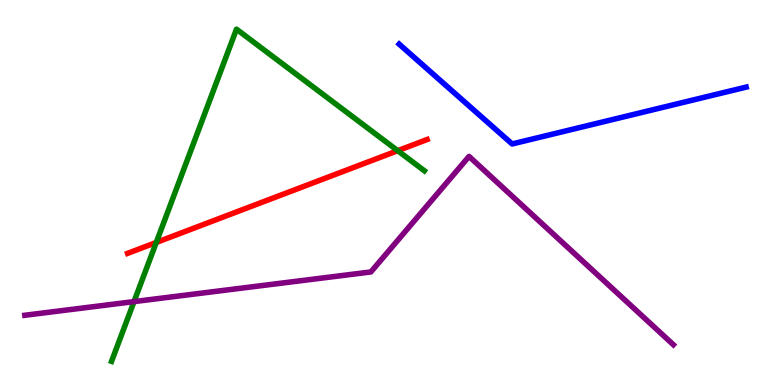[{'lines': ['blue', 'red'], 'intersections': []}, {'lines': ['green', 'red'], 'intersections': [{'x': 2.02, 'y': 3.7}, {'x': 5.13, 'y': 6.09}]}, {'lines': ['purple', 'red'], 'intersections': []}, {'lines': ['blue', 'green'], 'intersections': []}, {'lines': ['blue', 'purple'], 'intersections': []}, {'lines': ['green', 'purple'], 'intersections': [{'x': 1.73, 'y': 2.17}]}]